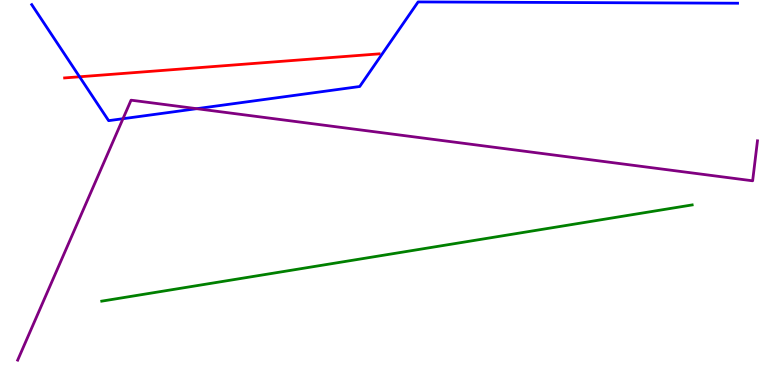[{'lines': ['blue', 'red'], 'intersections': [{'x': 1.03, 'y': 8.01}]}, {'lines': ['green', 'red'], 'intersections': []}, {'lines': ['purple', 'red'], 'intersections': []}, {'lines': ['blue', 'green'], 'intersections': []}, {'lines': ['blue', 'purple'], 'intersections': [{'x': 1.59, 'y': 6.92}, {'x': 2.54, 'y': 7.18}]}, {'lines': ['green', 'purple'], 'intersections': []}]